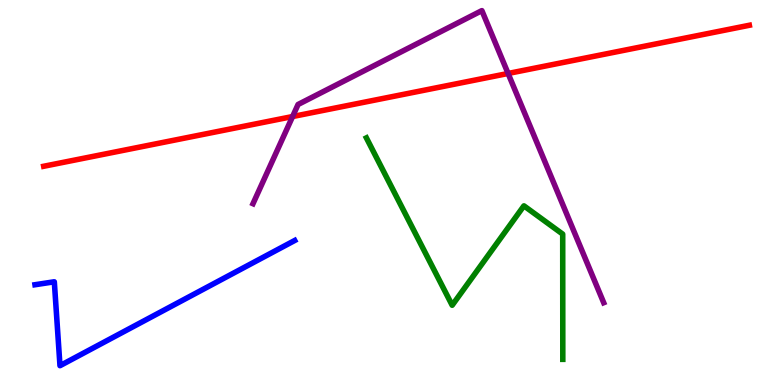[{'lines': ['blue', 'red'], 'intersections': []}, {'lines': ['green', 'red'], 'intersections': []}, {'lines': ['purple', 'red'], 'intersections': [{'x': 3.78, 'y': 6.97}, {'x': 6.56, 'y': 8.09}]}, {'lines': ['blue', 'green'], 'intersections': []}, {'lines': ['blue', 'purple'], 'intersections': []}, {'lines': ['green', 'purple'], 'intersections': []}]